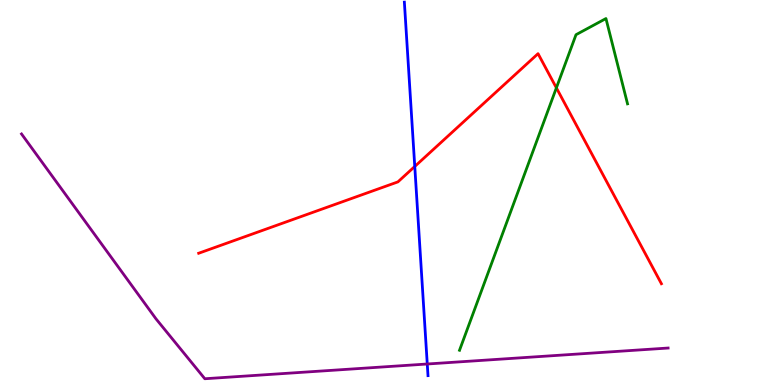[{'lines': ['blue', 'red'], 'intersections': [{'x': 5.35, 'y': 5.68}]}, {'lines': ['green', 'red'], 'intersections': [{'x': 7.18, 'y': 7.72}]}, {'lines': ['purple', 'red'], 'intersections': []}, {'lines': ['blue', 'green'], 'intersections': []}, {'lines': ['blue', 'purple'], 'intersections': [{'x': 5.51, 'y': 0.545}]}, {'lines': ['green', 'purple'], 'intersections': []}]